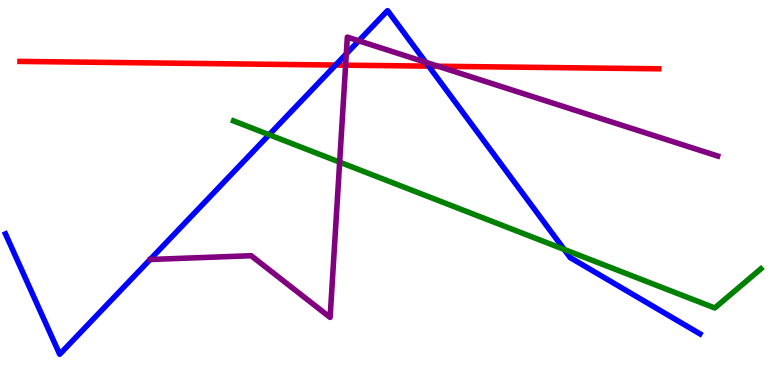[{'lines': ['blue', 'red'], 'intersections': [{'x': 4.33, 'y': 8.31}, {'x': 5.53, 'y': 8.28}]}, {'lines': ['green', 'red'], 'intersections': []}, {'lines': ['purple', 'red'], 'intersections': [{'x': 4.46, 'y': 8.31}, {'x': 5.65, 'y': 8.28}]}, {'lines': ['blue', 'green'], 'intersections': [{'x': 3.47, 'y': 6.5}, {'x': 7.28, 'y': 3.52}]}, {'lines': ['blue', 'purple'], 'intersections': [{'x': 4.47, 'y': 8.6}, {'x': 4.63, 'y': 8.94}, {'x': 5.49, 'y': 8.38}]}, {'lines': ['green', 'purple'], 'intersections': [{'x': 4.38, 'y': 5.79}]}]